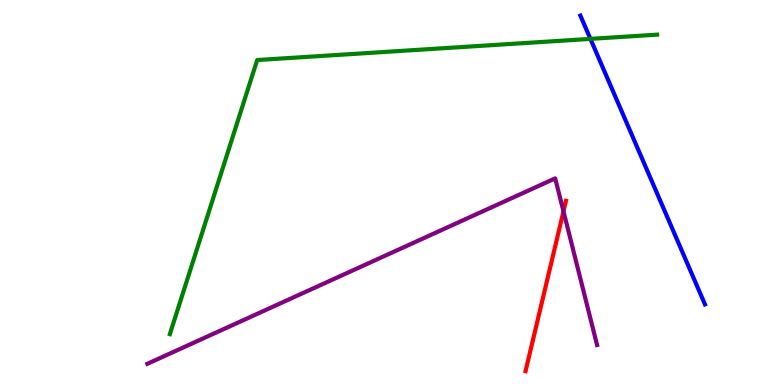[{'lines': ['blue', 'red'], 'intersections': []}, {'lines': ['green', 'red'], 'intersections': []}, {'lines': ['purple', 'red'], 'intersections': [{'x': 7.27, 'y': 4.51}]}, {'lines': ['blue', 'green'], 'intersections': [{'x': 7.62, 'y': 8.99}]}, {'lines': ['blue', 'purple'], 'intersections': []}, {'lines': ['green', 'purple'], 'intersections': []}]